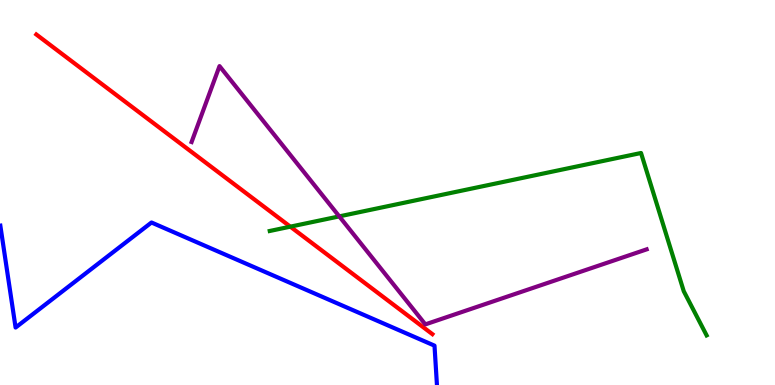[{'lines': ['blue', 'red'], 'intersections': []}, {'lines': ['green', 'red'], 'intersections': [{'x': 3.75, 'y': 4.11}]}, {'lines': ['purple', 'red'], 'intersections': []}, {'lines': ['blue', 'green'], 'intersections': []}, {'lines': ['blue', 'purple'], 'intersections': []}, {'lines': ['green', 'purple'], 'intersections': [{'x': 4.38, 'y': 4.38}]}]